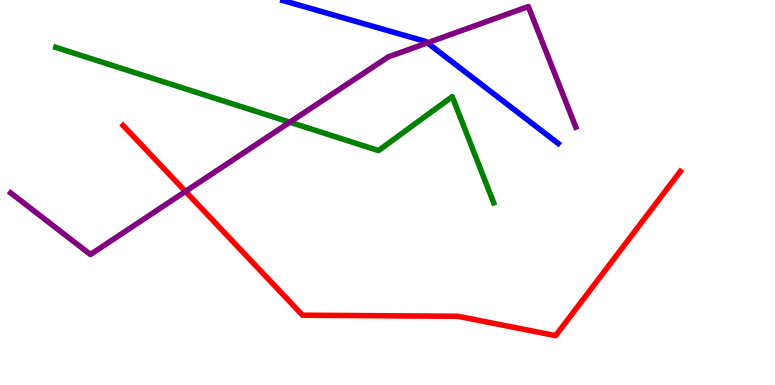[{'lines': ['blue', 'red'], 'intersections': []}, {'lines': ['green', 'red'], 'intersections': []}, {'lines': ['purple', 'red'], 'intersections': [{'x': 2.39, 'y': 5.03}]}, {'lines': ['blue', 'green'], 'intersections': []}, {'lines': ['blue', 'purple'], 'intersections': [{'x': 5.51, 'y': 8.89}]}, {'lines': ['green', 'purple'], 'intersections': [{'x': 3.74, 'y': 6.83}]}]